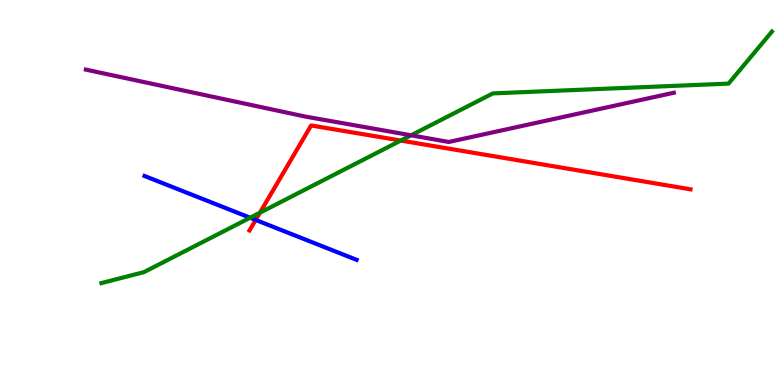[{'lines': ['blue', 'red'], 'intersections': [{'x': 3.3, 'y': 4.29}]}, {'lines': ['green', 'red'], 'intersections': [{'x': 3.35, 'y': 4.47}, {'x': 5.17, 'y': 6.35}]}, {'lines': ['purple', 'red'], 'intersections': []}, {'lines': ['blue', 'green'], 'intersections': [{'x': 3.23, 'y': 4.34}]}, {'lines': ['blue', 'purple'], 'intersections': []}, {'lines': ['green', 'purple'], 'intersections': [{'x': 5.3, 'y': 6.49}]}]